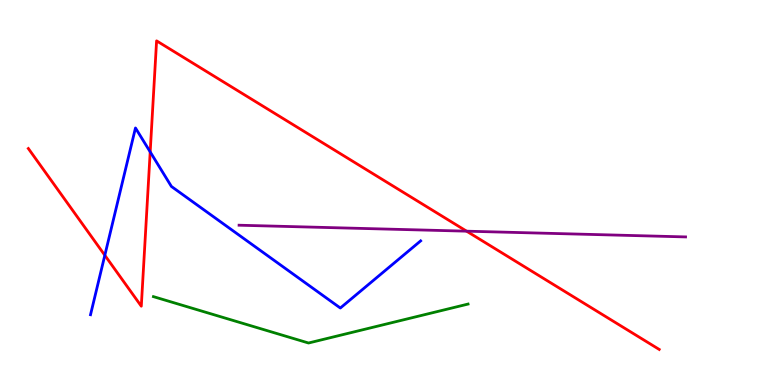[{'lines': ['blue', 'red'], 'intersections': [{'x': 1.35, 'y': 3.37}, {'x': 1.94, 'y': 6.05}]}, {'lines': ['green', 'red'], 'intersections': []}, {'lines': ['purple', 'red'], 'intersections': [{'x': 6.02, 'y': 4.0}]}, {'lines': ['blue', 'green'], 'intersections': []}, {'lines': ['blue', 'purple'], 'intersections': []}, {'lines': ['green', 'purple'], 'intersections': []}]